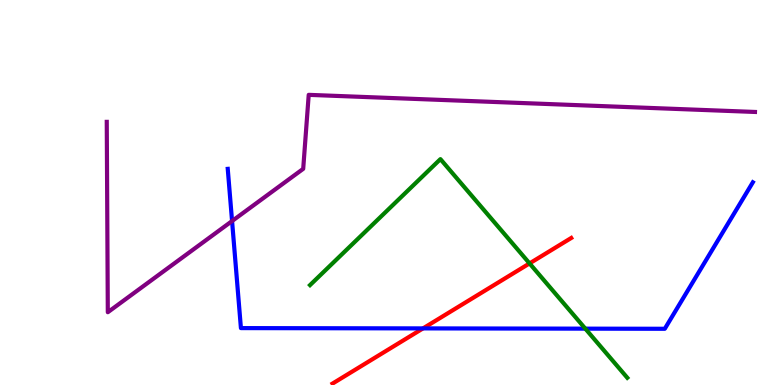[{'lines': ['blue', 'red'], 'intersections': [{'x': 5.46, 'y': 1.47}]}, {'lines': ['green', 'red'], 'intersections': [{'x': 6.83, 'y': 3.16}]}, {'lines': ['purple', 'red'], 'intersections': []}, {'lines': ['blue', 'green'], 'intersections': [{'x': 7.55, 'y': 1.46}]}, {'lines': ['blue', 'purple'], 'intersections': [{'x': 2.99, 'y': 4.26}]}, {'lines': ['green', 'purple'], 'intersections': []}]